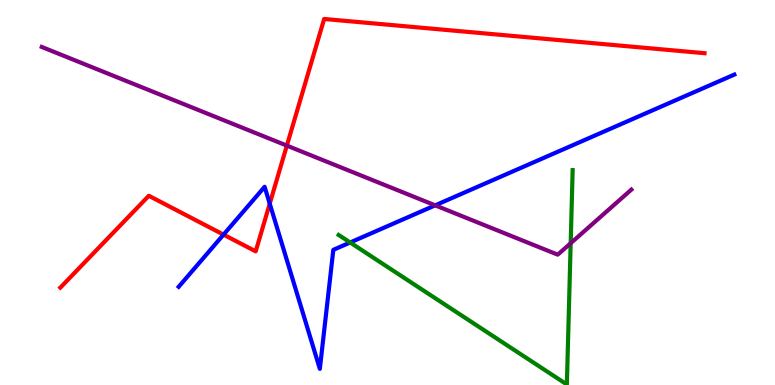[{'lines': ['blue', 'red'], 'intersections': [{'x': 2.88, 'y': 3.91}, {'x': 3.48, 'y': 4.71}]}, {'lines': ['green', 'red'], 'intersections': []}, {'lines': ['purple', 'red'], 'intersections': [{'x': 3.7, 'y': 6.22}]}, {'lines': ['blue', 'green'], 'intersections': [{'x': 4.52, 'y': 3.7}]}, {'lines': ['blue', 'purple'], 'intersections': [{'x': 5.62, 'y': 4.67}]}, {'lines': ['green', 'purple'], 'intersections': [{'x': 7.36, 'y': 3.68}]}]